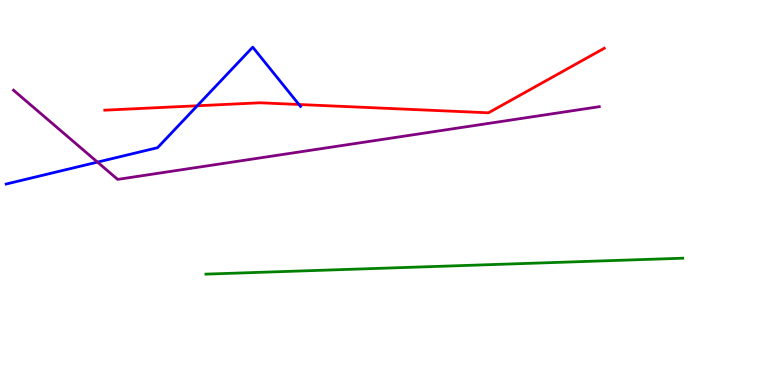[{'lines': ['blue', 'red'], 'intersections': [{'x': 2.55, 'y': 7.25}, {'x': 3.86, 'y': 7.29}]}, {'lines': ['green', 'red'], 'intersections': []}, {'lines': ['purple', 'red'], 'intersections': []}, {'lines': ['blue', 'green'], 'intersections': []}, {'lines': ['blue', 'purple'], 'intersections': [{'x': 1.26, 'y': 5.79}]}, {'lines': ['green', 'purple'], 'intersections': []}]